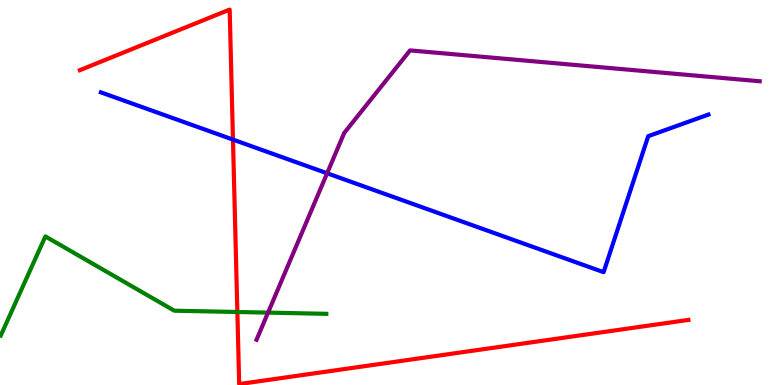[{'lines': ['blue', 'red'], 'intersections': [{'x': 3.01, 'y': 6.37}]}, {'lines': ['green', 'red'], 'intersections': [{'x': 3.06, 'y': 1.9}]}, {'lines': ['purple', 'red'], 'intersections': []}, {'lines': ['blue', 'green'], 'intersections': []}, {'lines': ['blue', 'purple'], 'intersections': [{'x': 4.22, 'y': 5.5}]}, {'lines': ['green', 'purple'], 'intersections': [{'x': 3.46, 'y': 1.88}]}]